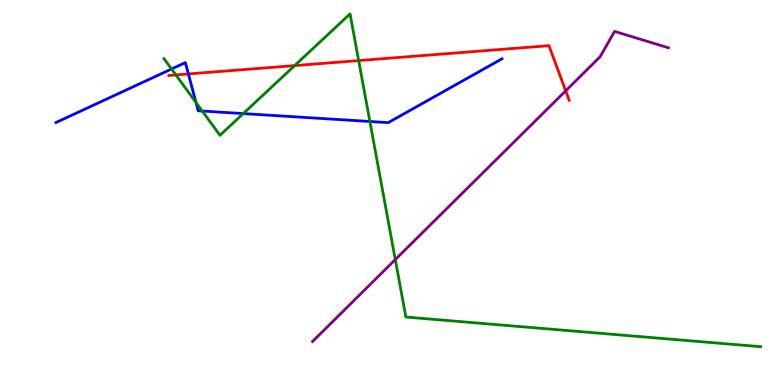[{'lines': ['blue', 'red'], 'intersections': [{'x': 2.43, 'y': 8.08}]}, {'lines': ['green', 'red'], 'intersections': [{'x': 2.27, 'y': 8.05}, {'x': 3.8, 'y': 8.3}, {'x': 4.63, 'y': 8.43}]}, {'lines': ['purple', 'red'], 'intersections': [{'x': 7.3, 'y': 7.64}]}, {'lines': ['blue', 'green'], 'intersections': [{'x': 2.21, 'y': 8.21}, {'x': 2.53, 'y': 7.34}, {'x': 2.61, 'y': 7.12}, {'x': 3.14, 'y': 7.05}, {'x': 4.77, 'y': 6.84}]}, {'lines': ['blue', 'purple'], 'intersections': []}, {'lines': ['green', 'purple'], 'intersections': [{'x': 5.1, 'y': 3.26}]}]